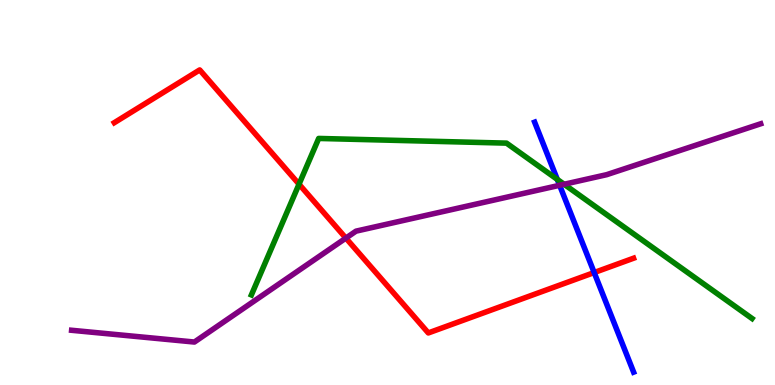[{'lines': ['blue', 'red'], 'intersections': [{'x': 7.67, 'y': 2.92}]}, {'lines': ['green', 'red'], 'intersections': [{'x': 3.86, 'y': 5.22}]}, {'lines': ['purple', 'red'], 'intersections': [{'x': 4.46, 'y': 3.82}]}, {'lines': ['blue', 'green'], 'intersections': [{'x': 7.19, 'y': 5.34}]}, {'lines': ['blue', 'purple'], 'intersections': [{'x': 7.22, 'y': 5.19}]}, {'lines': ['green', 'purple'], 'intersections': [{'x': 7.28, 'y': 5.21}]}]